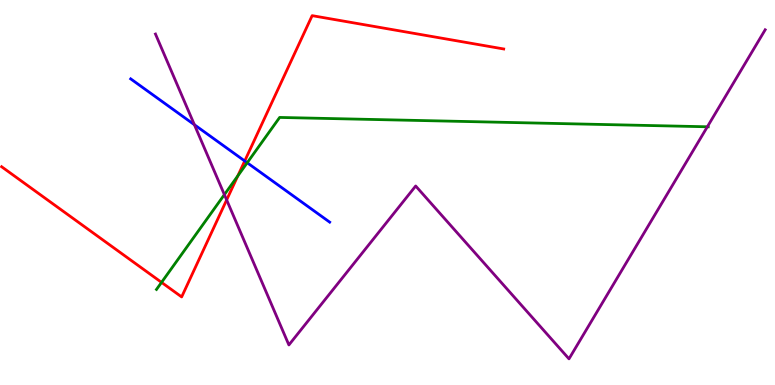[{'lines': ['blue', 'red'], 'intersections': [{'x': 3.16, 'y': 5.82}]}, {'lines': ['green', 'red'], 'intersections': [{'x': 2.08, 'y': 2.67}, {'x': 3.07, 'y': 5.43}]}, {'lines': ['purple', 'red'], 'intersections': [{'x': 2.92, 'y': 4.81}]}, {'lines': ['blue', 'green'], 'intersections': [{'x': 3.19, 'y': 5.77}]}, {'lines': ['blue', 'purple'], 'intersections': [{'x': 2.51, 'y': 6.76}]}, {'lines': ['green', 'purple'], 'intersections': [{'x': 2.9, 'y': 4.94}, {'x': 9.13, 'y': 6.71}]}]